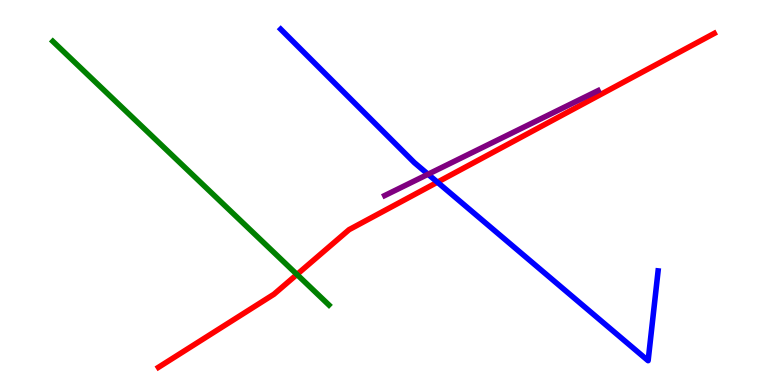[{'lines': ['blue', 'red'], 'intersections': [{'x': 5.64, 'y': 5.27}]}, {'lines': ['green', 'red'], 'intersections': [{'x': 3.83, 'y': 2.87}]}, {'lines': ['purple', 'red'], 'intersections': []}, {'lines': ['blue', 'green'], 'intersections': []}, {'lines': ['blue', 'purple'], 'intersections': [{'x': 5.52, 'y': 5.47}]}, {'lines': ['green', 'purple'], 'intersections': []}]